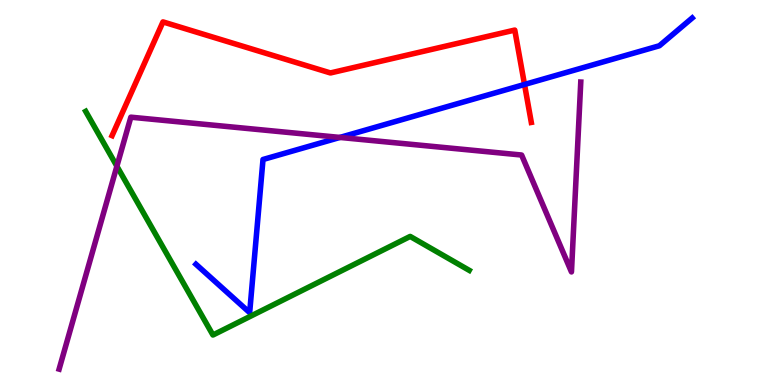[{'lines': ['blue', 'red'], 'intersections': [{'x': 6.77, 'y': 7.81}]}, {'lines': ['green', 'red'], 'intersections': []}, {'lines': ['purple', 'red'], 'intersections': []}, {'lines': ['blue', 'green'], 'intersections': []}, {'lines': ['blue', 'purple'], 'intersections': [{'x': 4.39, 'y': 6.43}]}, {'lines': ['green', 'purple'], 'intersections': [{'x': 1.51, 'y': 5.68}]}]